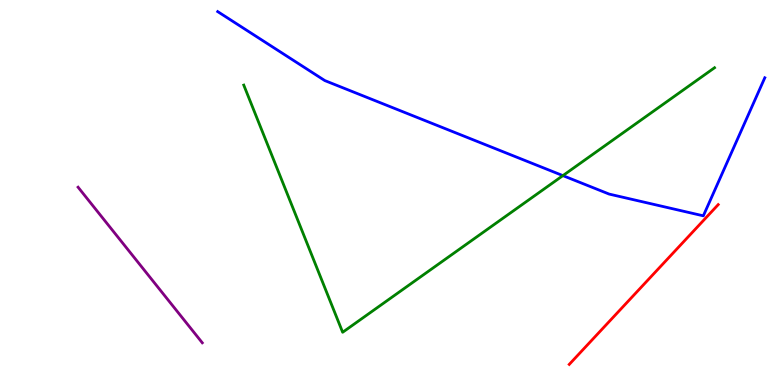[{'lines': ['blue', 'red'], 'intersections': []}, {'lines': ['green', 'red'], 'intersections': []}, {'lines': ['purple', 'red'], 'intersections': []}, {'lines': ['blue', 'green'], 'intersections': [{'x': 7.26, 'y': 5.44}]}, {'lines': ['blue', 'purple'], 'intersections': []}, {'lines': ['green', 'purple'], 'intersections': []}]